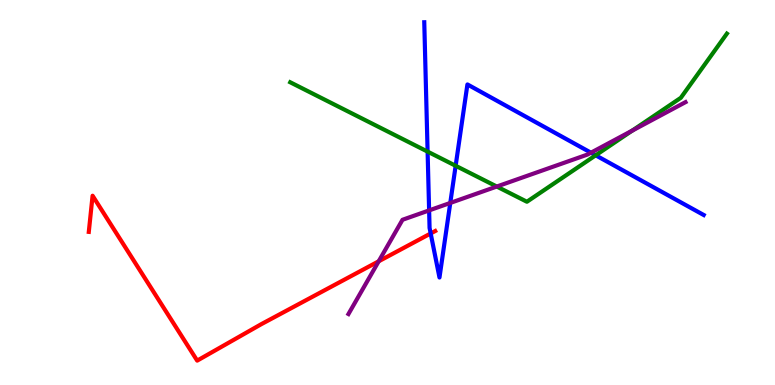[{'lines': ['blue', 'red'], 'intersections': [{'x': 5.56, 'y': 3.94}]}, {'lines': ['green', 'red'], 'intersections': []}, {'lines': ['purple', 'red'], 'intersections': [{'x': 4.89, 'y': 3.21}]}, {'lines': ['blue', 'green'], 'intersections': [{'x': 5.52, 'y': 6.06}, {'x': 5.88, 'y': 5.69}, {'x': 7.69, 'y': 5.97}]}, {'lines': ['blue', 'purple'], 'intersections': [{'x': 5.54, 'y': 4.54}, {'x': 5.81, 'y': 4.73}, {'x': 7.63, 'y': 6.03}]}, {'lines': ['green', 'purple'], 'intersections': [{'x': 6.41, 'y': 5.15}, {'x': 8.16, 'y': 6.61}]}]